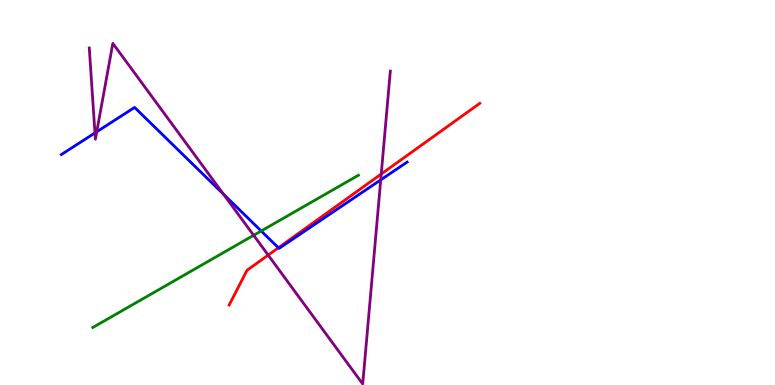[{'lines': ['blue', 'red'], 'intersections': [{'x': 3.59, 'y': 3.56}]}, {'lines': ['green', 'red'], 'intersections': []}, {'lines': ['purple', 'red'], 'intersections': [{'x': 3.46, 'y': 3.37}, {'x': 4.92, 'y': 5.48}]}, {'lines': ['blue', 'green'], 'intersections': [{'x': 3.37, 'y': 4.0}]}, {'lines': ['blue', 'purple'], 'intersections': [{'x': 1.23, 'y': 6.55}, {'x': 1.25, 'y': 6.58}, {'x': 2.88, 'y': 4.96}, {'x': 4.91, 'y': 5.33}]}, {'lines': ['green', 'purple'], 'intersections': [{'x': 3.27, 'y': 3.89}]}]